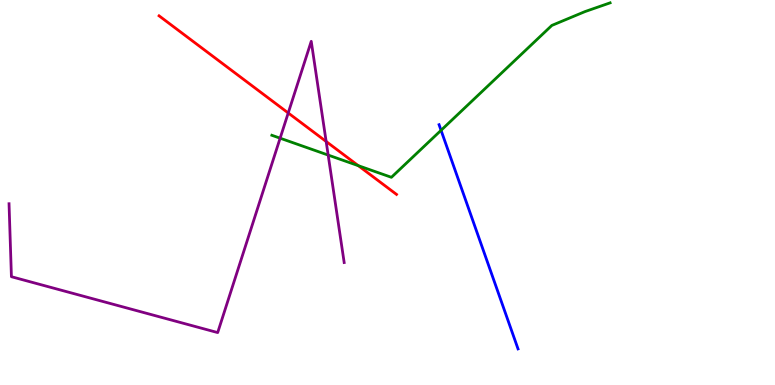[{'lines': ['blue', 'red'], 'intersections': []}, {'lines': ['green', 'red'], 'intersections': [{'x': 4.62, 'y': 5.7}]}, {'lines': ['purple', 'red'], 'intersections': [{'x': 3.72, 'y': 7.07}, {'x': 4.21, 'y': 6.33}]}, {'lines': ['blue', 'green'], 'intersections': [{'x': 5.69, 'y': 6.62}]}, {'lines': ['blue', 'purple'], 'intersections': []}, {'lines': ['green', 'purple'], 'intersections': [{'x': 3.61, 'y': 6.41}, {'x': 4.23, 'y': 5.97}]}]